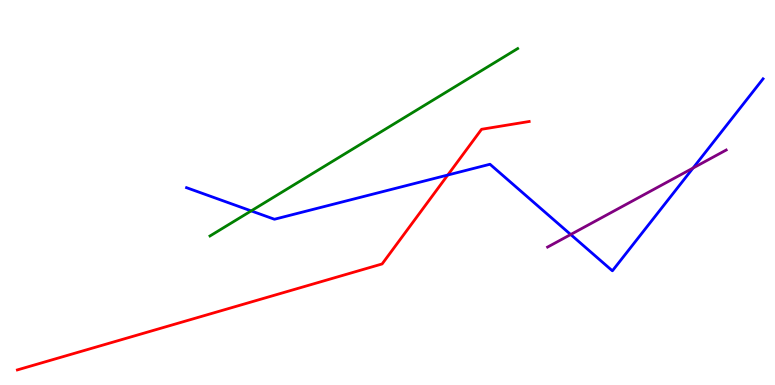[{'lines': ['blue', 'red'], 'intersections': [{'x': 5.78, 'y': 5.45}]}, {'lines': ['green', 'red'], 'intersections': []}, {'lines': ['purple', 'red'], 'intersections': []}, {'lines': ['blue', 'green'], 'intersections': [{'x': 3.24, 'y': 4.52}]}, {'lines': ['blue', 'purple'], 'intersections': [{'x': 7.36, 'y': 3.91}, {'x': 8.94, 'y': 5.64}]}, {'lines': ['green', 'purple'], 'intersections': []}]